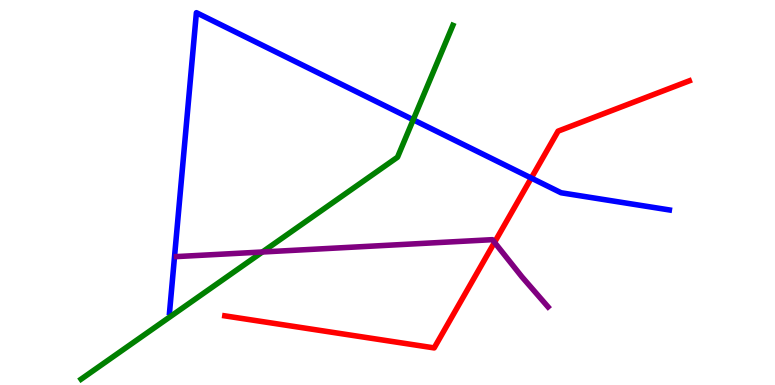[{'lines': ['blue', 'red'], 'intersections': [{'x': 6.86, 'y': 5.38}]}, {'lines': ['green', 'red'], 'intersections': []}, {'lines': ['purple', 'red'], 'intersections': [{'x': 6.38, 'y': 3.7}]}, {'lines': ['blue', 'green'], 'intersections': [{'x': 5.33, 'y': 6.89}]}, {'lines': ['blue', 'purple'], 'intersections': []}, {'lines': ['green', 'purple'], 'intersections': [{'x': 3.39, 'y': 3.45}]}]